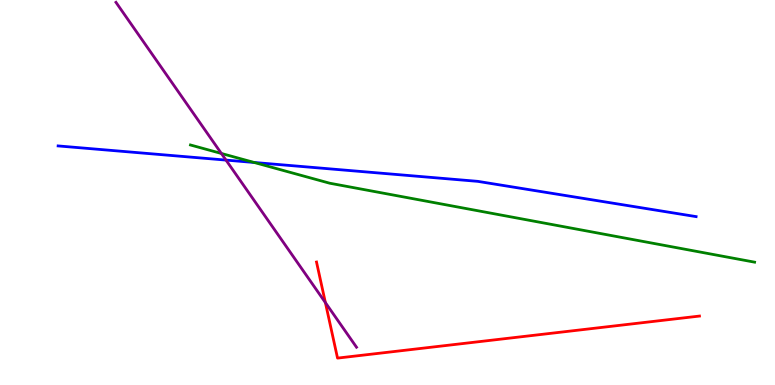[{'lines': ['blue', 'red'], 'intersections': []}, {'lines': ['green', 'red'], 'intersections': []}, {'lines': ['purple', 'red'], 'intersections': [{'x': 4.2, 'y': 2.14}]}, {'lines': ['blue', 'green'], 'intersections': [{'x': 3.28, 'y': 5.78}]}, {'lines': ['blue', 'purple'], 'intersections': [{'x': 2.92, 'y': 5.84}]}, {'lines': ['green', 'purple'], 'intersections': [{'x': 2.86, 'y': 6.01}]}]